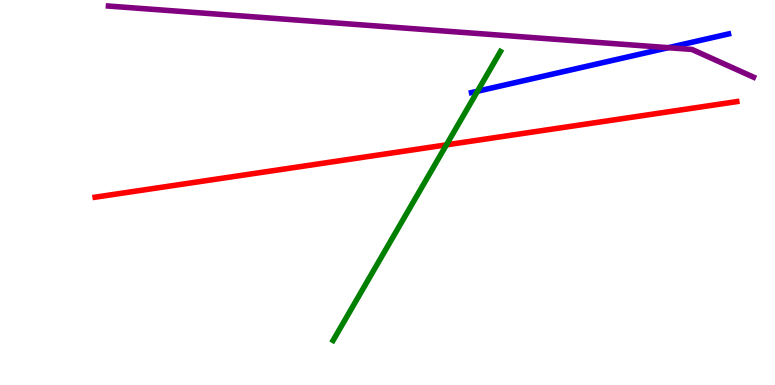[{'lines': ['blue', 'red'], 'intersections': []}, {'lines': ['green', 'red'], 'intersections': [{'x': 5.76, 'y': 6.24}]}, {'lines': ['purple', 'red'], 'intersections': []}, {'lines': ['blue', 'green'], 'intersections': [{'x': 6.16, 'y': 7.63}]}, {'lines': ['blue', 'purple'], 'intersections': [{'x': 8.62, 'y': 8.76}]}, {'lines': ['green', 'purple'], 'intersections': []}]